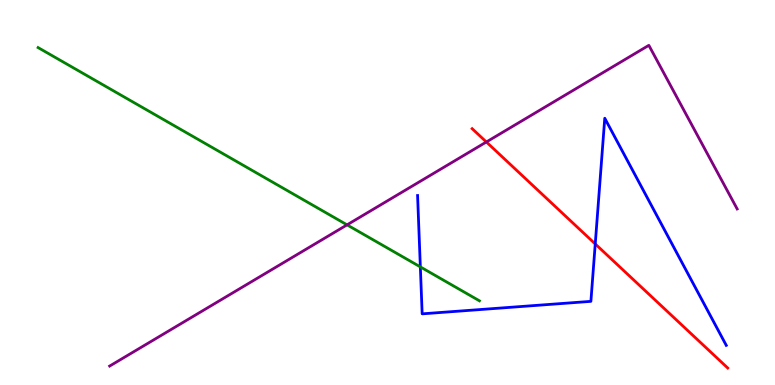[{'lines': ['blue', 'red'], 'intersections': [{'x': 7.68, 'y': 3.66}]}, {'lines': ['green', 'red'], 'intersections': []}, {'lines': ['purple', 'red'], 'intersections': [{'x': 6.28, 'y': 6.31}]}, {'lines': ['blue', 'green'], 'intersections': [{'x': 5.42, 'y': 3.07}]}, {'lines': ['blue', 'purple'], 'intersections': []}, {'lines': ['green', 'purple'], 'intersections': [{'x': 4.48, 'y': 4.16}]}]